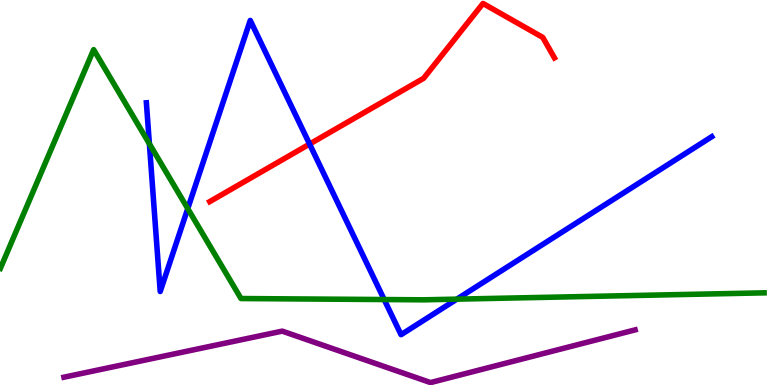[{'lines': ['blue', 'red'], 'intersections': [{'x': 3.99, 'y': 6.26}]}, {'lines': ['green', 'red'], 'intersections': []}, {'lines': ['purple', 'red'], 'intersections': []}, {'lines': ['blue', 'green'], 'intersections': [{'x': 1.93, 'y': 6.27}, {'x': 2.42, 'y': 4.58}, {'x': 4.96, 'y': 2.22}, {'x': 5.89, 'y': 2.23}]}, {'lines': ['blue', 'purple'], 'intersections': []}, {'lines': ['green', 'purple'], 'intersections': []}]